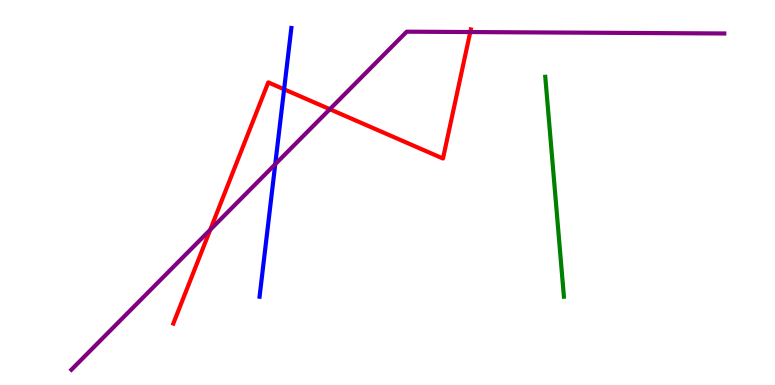[{'lines': ['blue', 'red'], 'intersections': [{'x': 3.67, 'y': 7.68}]}, {'lines': ['green', 'red'], 'intersections': []}, {'lines': ['purple', 'red'], 'intersections': [{'x': 2.71, 'y': 4.03}, {'x': 4.26, 'y': 7.16}, {'x': 6.07, 'y': 9.17}]}, {'lines': ['blue', 'green'], 'intersections': []}, {'lines': ['blue', 'purple'], 'intersections': [{'x': 3.55, 'y': 5.73}]}, {'lines': ['green', 'purple'], 'intersections': []}]